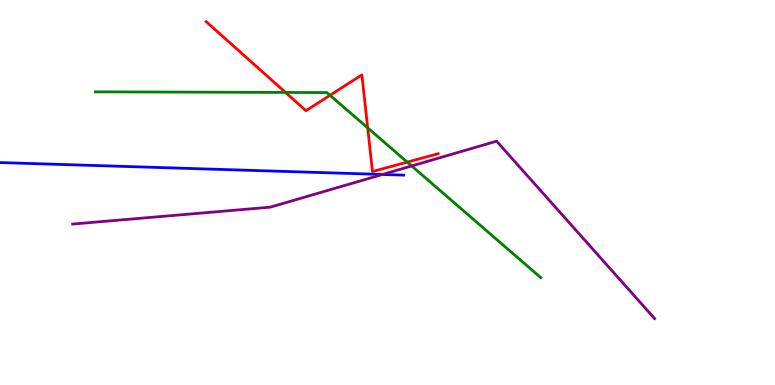[{'lines': ['blue', 'red'], 'intersections': []}, {'lines': ['green', 'red'], 'intersections': [{'x': 3.68, 'y': 7.6}, {'x': 4.26, 'y': 7.52}, {'x': 4.74, 'y': 6.68}, {'x': 5.25, 'y': 5.79}]}, {'lines': ['purple', 'red'], 'intersections': []}, {'lines': ['blue', 'green'], 'intersections': []}, {'lines': ['blue', 'purple'], 'intersections': [{'x': 4.93, 'y': 5.47}]}, {'lines': ['green', 'purple'], 'intersections': [{'x': 5.31, 'y': 5.69}]}]